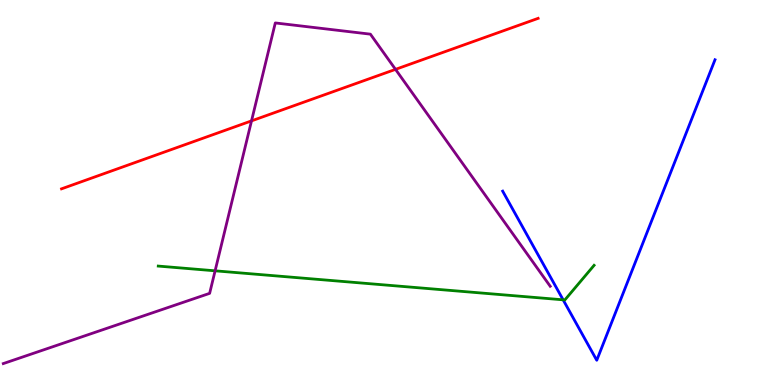[{'lines': ['blue', 'red'], 'intersections': []}, {'lines': ['green', 'red'], 'intersections': []}, {'lines': ['purple', 'red'], 'intersections': [{'x': 3.25, 'y': 6.86}, {'x': 5.1, 'y': 8.2}]}, {'lines': ['blue', 'green'], 'intersections': [{'x': 7.27, 'y': 2.21}]}, {'lines': ['blue', 'purple'], 'intersections': []}, {'lines': ['green', 'purple'], 'intersections': [{'x': 2.78, 'y': 2.97}]}]